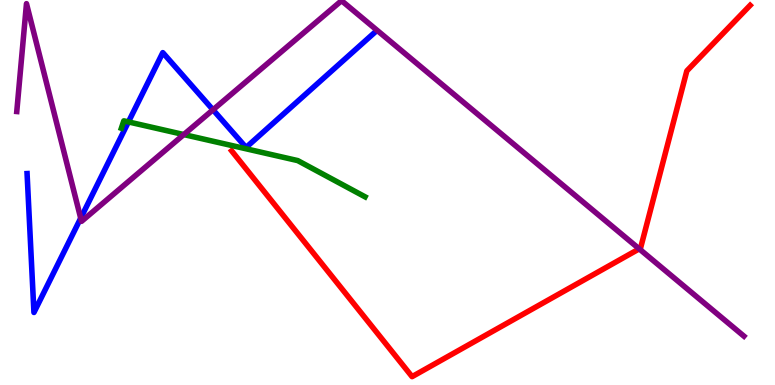[{'lines': ['blue', 'red'], 'intersections': []}, {'lines': ['green', 'red'], 'intersections': []}, {'lines': ['purple', 'red'], 'intersections': [{'x': 8.25, 'y': 3.54}]}, {'lines': ['blue', 'green'], 'intersections': [{'x': 1.66, 'y': 6.83}]}, {'lines': ['blue', 'purple'], 'intersections': [{'x': 1.04, 'y': 4.33}, {'x': 2.75, 'y': 7.15}]}, {'lines': ['green', 'purple'], 'intersections': [{'x': 2.37, 'y': 6.5}]}]